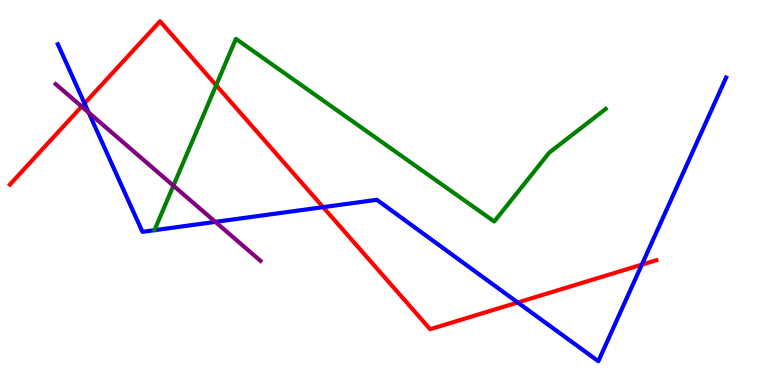[{'lines': ['blue', 'red'], 'intersections': [{'x': 1.09, 'y': 7.31}, {'x': 4.17, 'y': 4.62}, {'x': 6.68, 'y': 2.14}, {'x': 8.28, 'y': 3.13}]}, {'lines': ['green', 'red'], 'intersections': [{'x': 2.79, 'y': 7.79}]}, {'lines': ['purple', 'red'], 'intersections': [{'x': 1.05, 'y': 7.23}]}, {'lines': ['blue', 'green'], 'intersections': []}, {'lines': ['blue', 'purple'], 'intersections': [{'x': 1.14, 'y': 7.08}, {'x': 2.78, 'y': 4.24}]}, {'lines': ['green', 'purple'], 'intersections': [{'x': 2.24, 'y': 5.18}]}]